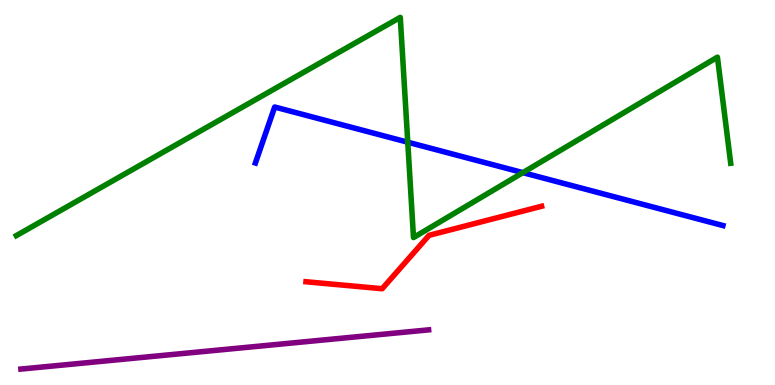[{'lines': ['blue', 'red'], 'intersections': []}, {'lines': ['green', 'red'], 'intersections': []}, {'lines': ['purple', 'red'], 'intersections': []}, {'lines': ['blue', 'green'], 'intersections': [{'x': 5.26, 'y': 6.31}, {'x': 6.75, 'y': 5.52}]}, {'lines': ['blue', 'purple'], 'intersections': []}, {'lines': ['green', 'purple'], 'intersections': []}]